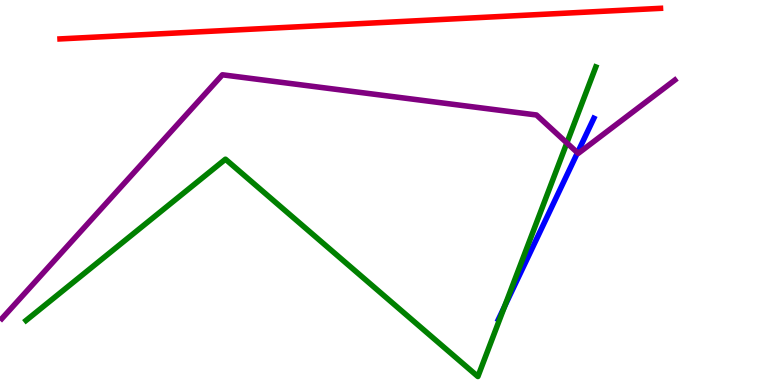[{'lines': ['blue', 'red'], 'intersections': []}, {'lines': ['green', 'red'], 'intersections': []}, {'lines': ['purple', 'red'], 'intersections': []}, {'lines': ['blue', 'green'], 'intersections': [{'x': 6.51, 'y': 2.04}]}, {'lines': ['blue', 'purple'], 'intersections': [{'x': 7.45, 'y': 6.03}]}, {'lines': ['green', 'purple'], 'intersections': [{'x': 7.31, 'y': 6.29}]}]